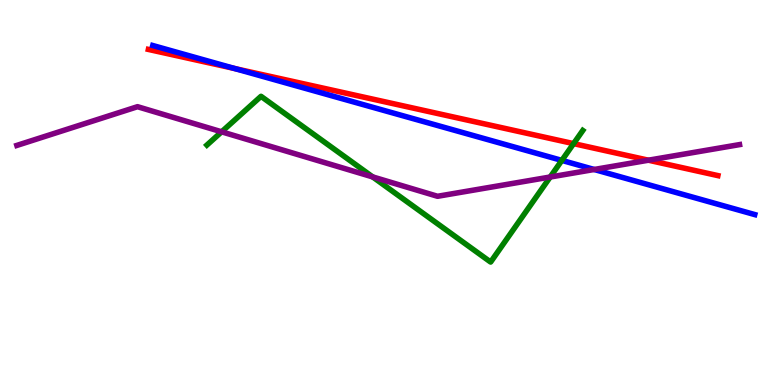[{'lines': ['blue', 'red'], 'intersections': [{'x': 3.03, 'y': 8.22}]}, {'lines': ['green', 'red'], 'intersections': [{'x': 7.4, 'y': 6.27}]}, {'lines': ['purple', 'red'], 'intersections': [{'x': 8.37, 'y': 5.84}]}, {'lines': ['blue', 'green'], 'intersections': [{'x': 7.25, 'y': 5.83}]}, {'lines': ['blue', 'purple'], 'intersections': [{'x': 7.67, 'y': 5.6}]}, {'lines': ['green', 'purple'], 'intersections': [{'x': 2.86, 'y': 6.58}, {'x': 4.81, 'y': 5.4}, {'x': 7.1, 'y': 5.4}]}]